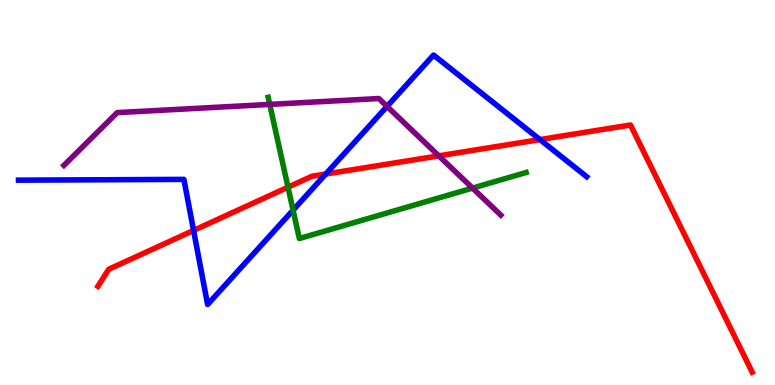[{'lines': ['blue', 'red'], 'intersections': [{'x': 2.5, 'y': 4.01}, {'x': 4.2, 'y': 5.48}, {'x': 6.97, 'y': 6.37}]}, {'lines': ['green', 'red'], 'intersections': [{'x': 3.72, 'y': 5.14}]}, {'lines': ['purple', 'red'], 'intersections': [{'x': 5.66, 'y': 5.95}]}, {'lines': ['blue', 'green'], 'intersections': [{'x': 3.78, 'y': 4.54}]}, {'lines': ['blue', 'purple'], 'intersections': [{'x': 4.99, 'y': 7.24}]}, {'lines': ['green', 'purple'], 'intersections': [{'x': 3.48, 'y': 7.29}, {'x': 6.1, 'y': 5.11}]}]